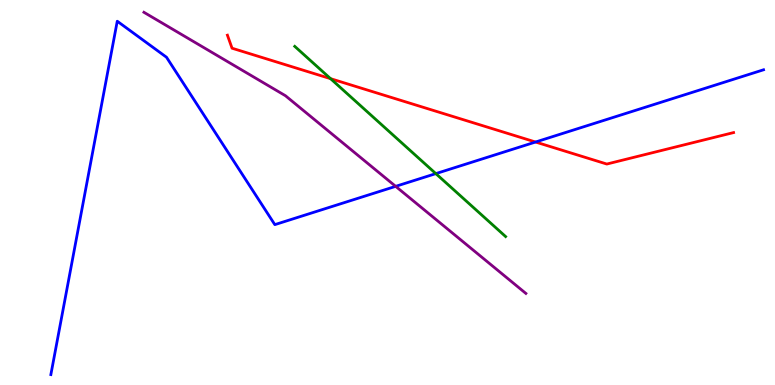[{'lines': ['blue', 'red'], 'intersections': [{'x': 6.91, 'y': 6.31}]}, {'lines': ['green', 'red'], 'intersections': [{'x': 4.27, 'y': 7.96}]}, {'lines': ['purple', 'red'], 'intersections': []}, {'lines': ['blue', 'green'], 'intersections': [{'x': 5.62, 'y': 5.49}]}, {'lines': ['blue', 'purple'], 'intersections': [{'x': 5.11, 'y': 5.16}]}, {'lines': ['green', 'purple'], 'intersections': []}]